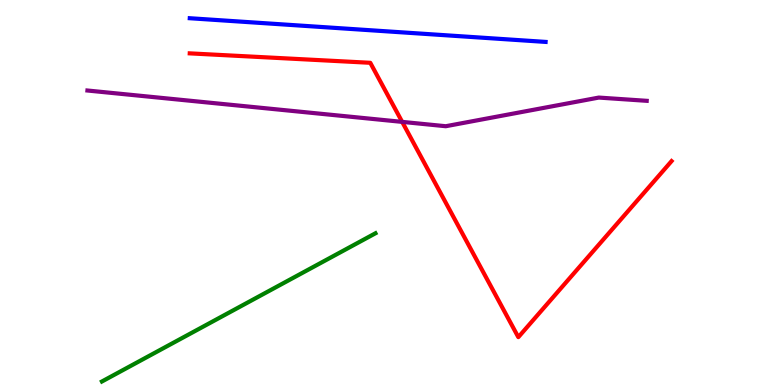[{'lines': ['blue', 'red'], 'intersections': []}, {'lines': ['green', 'red'], 'intersections': []}, {'lines': ['purple', 'red'], 'intersections': [{'x': 5.19, 'y': 6.83}]}, {'lines': ['blue', 'green'], 'intersections': []}, {'lines': ['blue', 'purple'], 'intersections': []}, {'lines': ['green', 'purple'], 'intersections': []}]